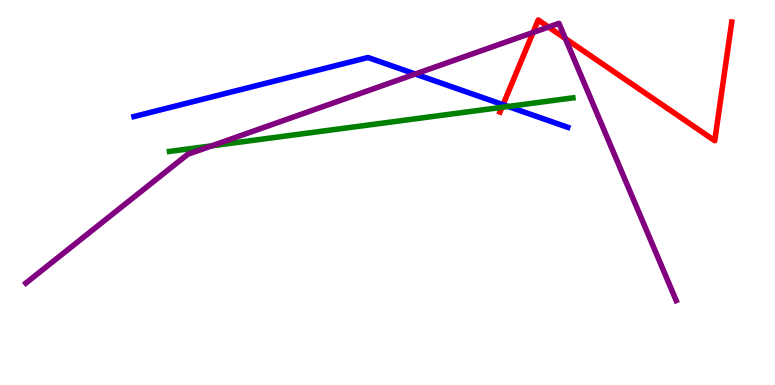[{'lines': ['blue', 'red'], 'intersections': [{'x': 6.49, 'y': 7.28}]}, {'lines': ['green', 'red'], 'intersections': [{'x': 6.48, 'y': 7.21}]}, {'lines': ['purple', 'red'], 'intersections': [{'x': 6.88, 'y': 9.16}, {'x': 7.08, 'y': 9.3}, {'x': 7.29, 'y': 9.0}]}, {'lines': ['blue', 'green'], 'intersections': [{'x': 6.56, 'y': 7.23}]}, {'lines': ['blue', 'purple'], 'intersections': [{'x': 5.36, 'y': 8.08}]}, {'lines': ['green', 'purple'], 'intersections': [{'x': 2.73, 'y': 6.21}]}]